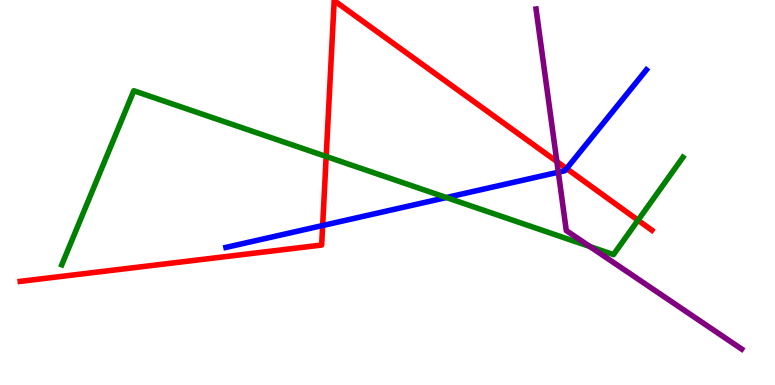[{'lines': ['blue', 'red'], 'intersections': [{'x': 4.16, 'y': 4.14}, {'x': 7.31, 'y': 5.62}]}, {'lines': ['green', 'red'], 'intersections': [{'x': 4.21, 'y': 5.94}, {'x': 8.23, 'y': 4.28}]}, {'lines': ['purple', 'red'], 'intersections': [{'x': 7.19, 'y': 5.8}]}, {'lines': ['blue', 'green'], 'intersections': [{'x': 5.76, 'y': 4.87}]}, {'lines': ['blue', 'purple'], 'intersections': [{'x': 7.2, 'y': 5.53}]}, {'lines': ['green', 'purple'], 'intersections': [{'x': 7.61, 'y': 3.6}]}]